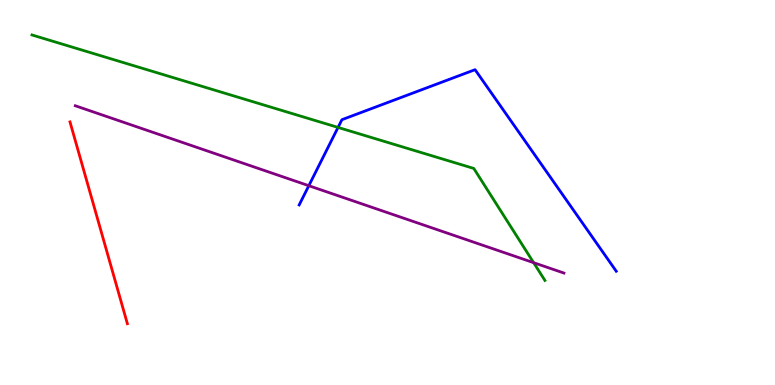[{'lines': ['blue', 'red'], 'intersections': []}, {'lines': ['green', 'red'], 'intersections': []}, {'lines': ['purple', 'red'], 'intersections': []}, {'lines': ['blue', 'green'], 'intersections': [{'x': 4.36, 'y': 6.69}]}, {'lines': ['blue', 'purple'], 'intersections': [{'x': 3.98, 'y': 5.18}]}, {'lines': ['green', 'purple'], 'intersections': [{'x': 6.89, 'y': 3.18}]}]